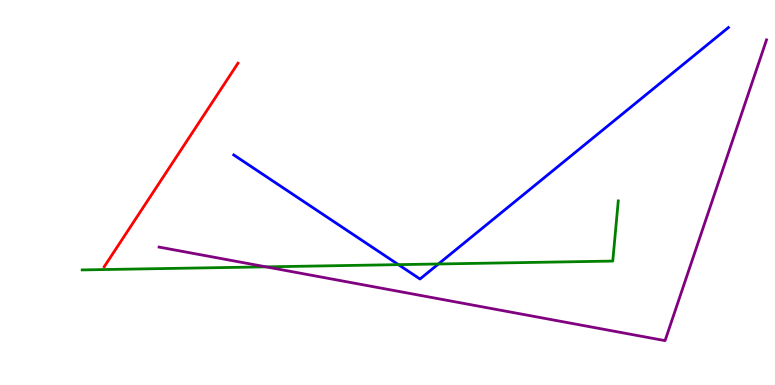[{'lines': ['blue', 'red'], 'intersections': []}, {'lines': ['green', 'red'], 'intersections': []}, {'lines': ['purple', 'red'], 'intersections': []}, {'lines': ['blue', 'green'], 'intersections': [{'x': 5.14, 'y': 3.13}, {'x': 5.66, 'y': 3.14}]}, {'lines': ['blue', 'purple'], 'intersections': []}, {'lines': ['green', 'purple'], 'intersections': [{'x': 3.43, 'y': 3.07}]}]